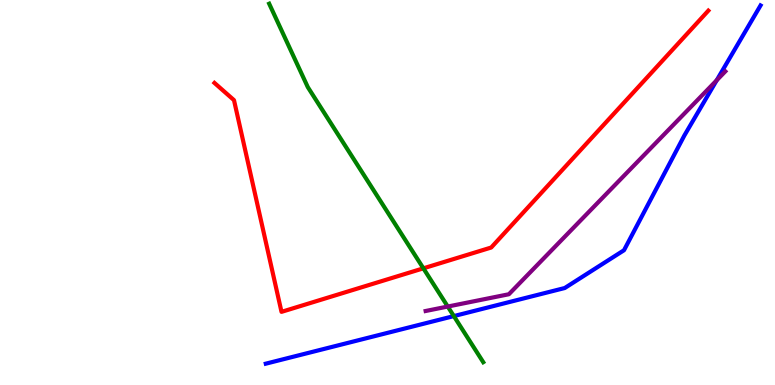[{'lines': ['blue', 'red'], 'intersections': []}, {'lines': ['green', 'red'], 'intersections': [{'x': 5.46, 'y': 3.03}]}, {'lines': ['purple', 'red'], 'intersections': []}, {'lines': ['blue', 'green'], 'intersections': [{'x': 5.86, 'y': 1.79}]}, {'lines': ['blue', 'purple'], 'intersections': [{'x': 9.25, 'y': 7.91}]}, {'lines': ['green', 'purple'], 'intersections': [{'x': 5.78, 'y': 2.04}]}]